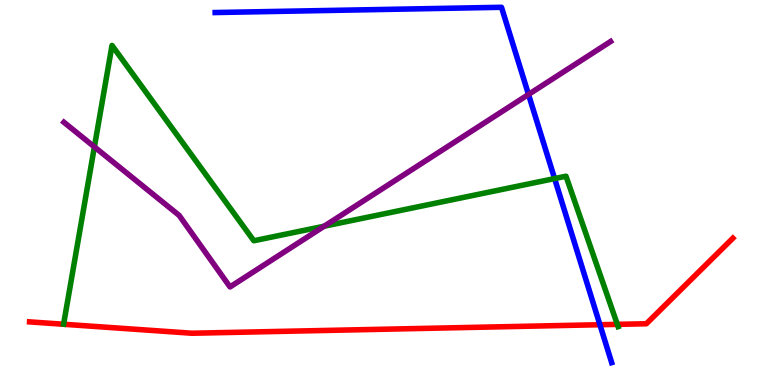[{'lines': ['blue', 'red'], 'intersections': [{'x': 7.74, 'y': 1.57}]}, {'lines': ['green', 'red'], 'intersections': [{'x': 7.97, 'y': 1.58}]}, {'lines': ['purple', 'red'], 'intersections': []}, {'lines': ['blue', 'green'], 'intersections': [{'x': 7.16, 'y': 5.36}]}, {'lines': ['blue', 'purple'], 'intersections': [{'x': 6.82, 'y': 7.55}]}, {'lines': ['green', 'purple'], 'intersections': [{'x': 1.22, 'y': 6.18}, {'x': 4.18, 'y': 4.12}]}]